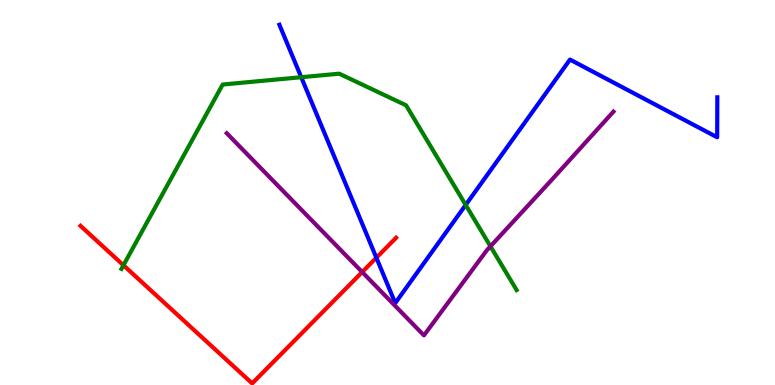[{'lines': ['blue', 'red'], 'intersections': [{'x': 4.86, 'y': 3.31}]}, {'lines': ['green', 'red'], 'intersections': [{'x': 1.59, 'y': 3.11}]}, {'lines': ['purple', 'red'], 'intersections': [{'x': 4.67, 'y': 2.93}]}, {'lines': ['blue', 'green'], 'intersections': [{'x': 3.89, 'y': 7.99}, {'x': 6.01, 'y': 4.68}]}, {'lines': ['blue', 'purple'], 'intersections': []}, {'lines': ['green', 'purple'], 'intersections': [{'x': 6.33, 'y': 3.6}]}]